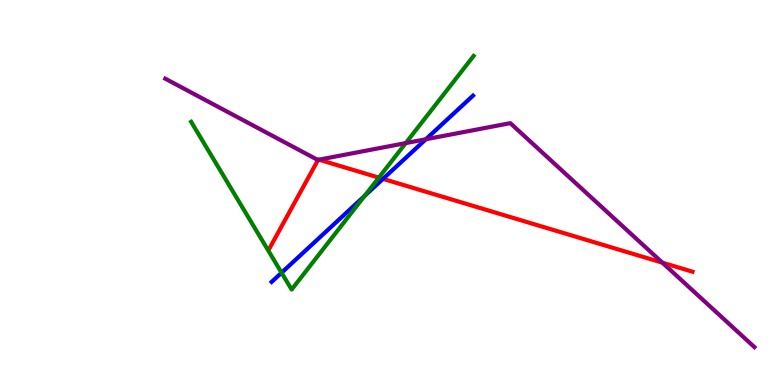[{'lines': ['blue', 'red'], 'intersections': [{'x': 4.94, 'y': 5.35}]}, {'lines': ['green', 'red'], 'intersections': [{'x': 4.89, 'y': 5.39}]}, {'lines': ['purple', 'red'], 'intersections': [{'x': 4.1, 'y': 5.85}, {'x': 4.12, 'y': 5.85}, {'x': 8.55, 'y': 3.18}]}, {'lines': ['blue', 'green'], 'intersections': [{'x': 3.63, 'y': 2.92}, {'x': 4.7, 'y': 4.91}]}, {'lines': ['blue', 'purple'], 'intersections': [{'x': 5.49, 'y': 6.38}]}, {'lines': ['green', 'purple'], 'intersections': [{'x': 5.24, 'y': 6.28}]}]